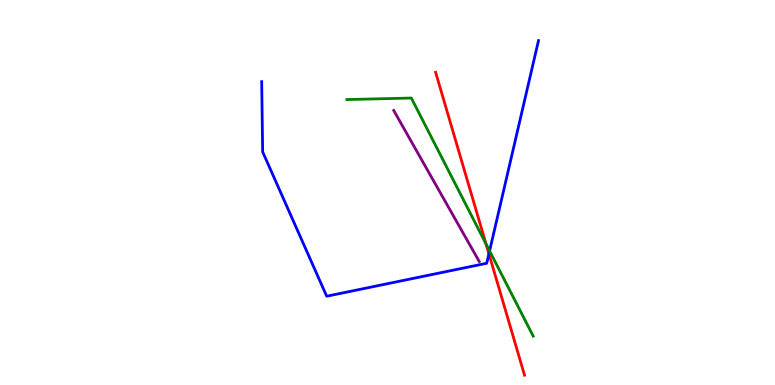[{'lines': ['blue', 'red'], 'intersections': [{'x': 6.31, 'y': 3.41}]}, {'lines': ['green', 'red'], 'intersections': [{'x': 6.27, 'y': 3.66}]}, {'lines': ['purple', 'red'], 'intersections': []}, {'lines': ['blue', 'green'], 'intersections': [{'x': 6.32, 'y': 3.48}]}, {'lines': ['blue', 'purple'], 'intersections': []}, {'lines': ['green', 'purple'], 'intersections': []}]